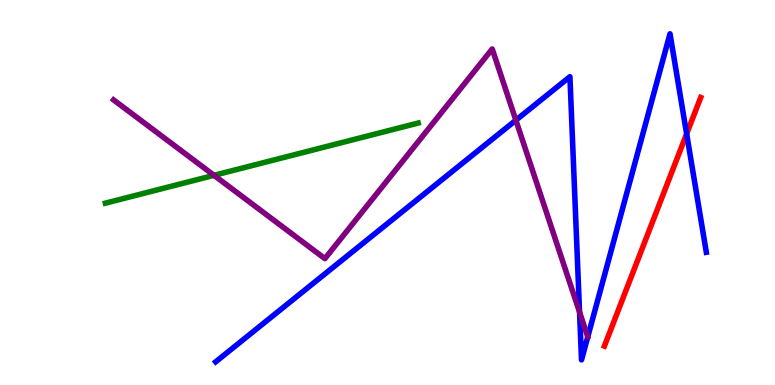[{'lines': ['blue', 'red'], 'intersections': [{'x': 8.86, 'y': 6.52}]}, {'lines': ['green', 'red'], 'intersections': []}, {'lines': ['purple', 'red'], 'intersections': []}, {'lines': ['blue', 'green'], 'intersections': []}, {'lines': ['blue', 'purple'], 'intersections': [{'x': 6.66, 'y': 6.88}, {'x': 7.48, 'y': 1.89}]}, {'lines': ['green', 'purple'], 'intersections': [{'x': 2.76, 'y': 5.45}]}]